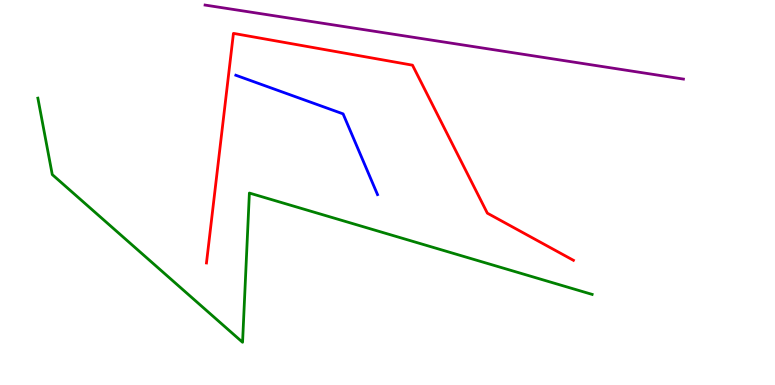[{'lines': ['blue', 'red'], 'intersections': []}, {'lines': ['green', 'red'], 'intersections': []}, {'lines': ['purple', 'red'], 'intersections': []}, {'lines': ['blue', 'green'], 'intersections': []}, {'lines': ['blue', 'purple'], 'intersections': []}, {'lines': ['green', 'purple'], 'intersections': []}]